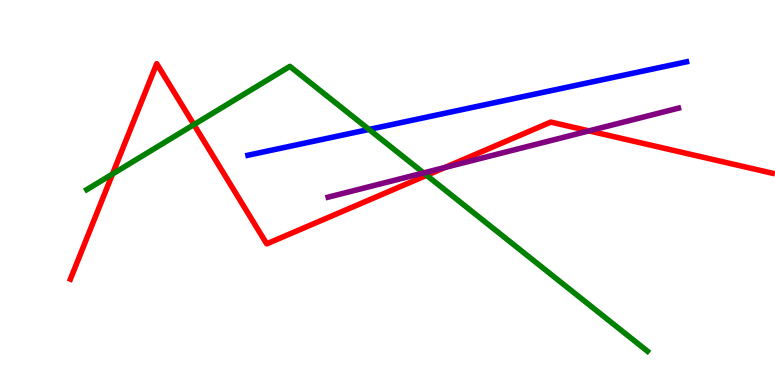[{'lines': ['blue', 'red'], 'intersections': []}, {'lines': ['green', 'red'], 'intersections': [{'x': 1.45, 'y': 5.48}, {'x': 2.5, 'y': 6.76}, {'x': 5.5, 'y': 5.45}]}, {'lines': ['purple', 'red'], 'intersections': [{'x': 5.74, 'y': 5.65}, {'x': 7.6, 'y': 6.6}]}, {'lines': ['blue', 'green'], 'intersections': [{'x': 4.76, 'y': 6.64}]}, {'lines': ['blue', 'purple'], 'intersections': []}, {'lines': ['green', 'purple'], 'intersections': [{'x': 5.47, 'y': 5.51}]}]